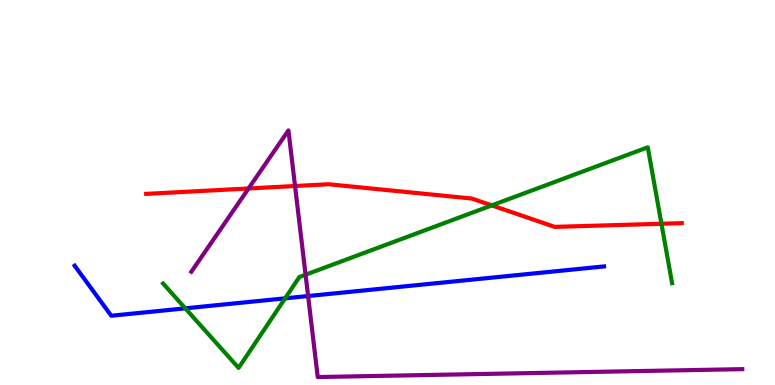[{'lines': ['blue', 'red'], 'intersections': []}, {'lines': ['green', 'red'], 'intersections': [{'x': 6.35, 'y': 4.67}, {'x': 8.53, 'y': 4.19}]}, {'lines': ['purple', 'red'], 'intersections': [{'x': 3.21, 'y': 5.1}, {'x': 3.81, 'y': 5.17}]}, {'lines': ['blue', 'green'], 'intersections': [{'x': 2.39, 'y': 1.99}, {'x': 3.68, 'y': 2.25}]}, {'lines': ['blue', 'purple'], 'intersections': [{'x': 3.98, 'y': 2.31}]}, {'lines': ['green', 'purple'], 'intersections': [{'x': 3.94, 'y': 2.86}]}]